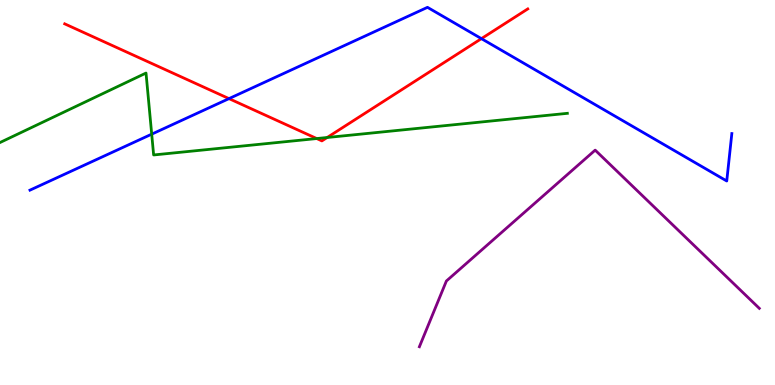[{'lines': ['blue', 'red'], 'intersections': [{'x': 2.95, 'y': 7.44}, {'x': 6.21, 'y': 9.0}]}, {'lines': ['green', 'red'], 'intersections': [{'x': 4.09, 'y': 6.4}, {'x': 4.22, 'y': 6.43}]}, {'lines': ['purple', 'red'], 'intersections': []}, {'lines': ['blue', 'green'], 'intersections': [{'x': 1.96, 'y': 6.52}]}, {'lines': ['blue', 'purple'], 'intersections': []}, {'lines': ['green', 'purple'], 'intersections': []}]